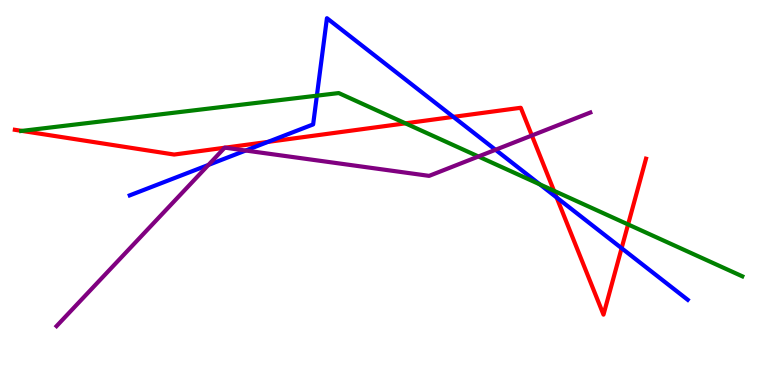[{'lines': ['blue', 'red'], 'intersections': [{'x': 3.46, 'y': 6.31}, {'x': 5.85, 'y': 6.96}, {'x': 7.18, 'y': 4.87}, {'x': 8.02, 'y': 3.55}]}, {'lines': ['green', 'red'], 'intersections': [{'x': 0.282, 'y': 6.6}, {'x': 5.23, 'y': 6.8}, {'x': 7.15, 'y': 5.04}, {'x': 8.1, 'y': 4.17}]}, {'lines': ['purple', 'red'], 'intersections': [{'x': 2.9, 'y': 6.16}, {'x': 2.9, 'y': 6.16}, {'x': 6.86, 'y': 6.48}]}, {'lines': ['blue', 'green'], 'intersections': [{'x': 4.09, 'y': 7.52}, {'x': 6.97, 'y': 5.21}]}, {'lines': ['blue', 'purple'], 'intersections': [{'x': 2.69, 'y': 5.72}, {'x': 3.17, 'y': 6.09}, {'x': 6.39, 'y': 6.11}]}, {'lines': ['green', 'purple'], 'intersections': [{'x': 6.17, 'y': 5.94}]}]